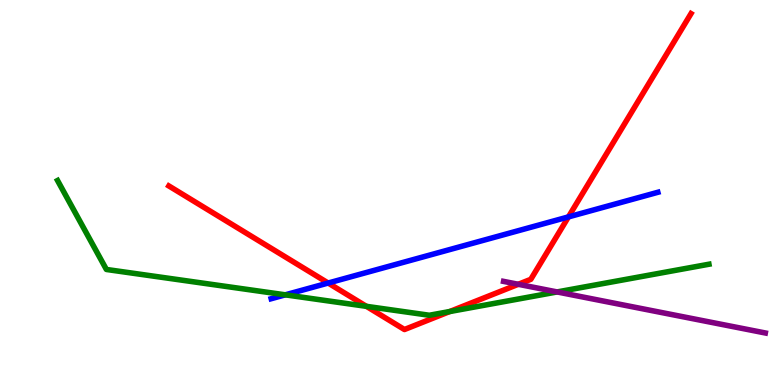[{'lines': ['blue', 'red'], 'intersections': [{'x': 4.23, 'y': 2.65}, {'x': 7.33, 'y': 4.37}]}, {'lines': ['green', 'red'], 'intersections': [{'x': 4.73, 'y': 2.04}, {'x': 5.8, 'y': 1.91}]}, {'lines': ['purple', 'red'], 'intersections': [{'x': 6.69, 'y': 2.62}]}, {'lines': ['blue', 'green'], 'intersections': [{'x': 3.68, 'y': 2.34}]}, {'lines': ['blue', 'purple'], 'intersections': []}, {'lines': ['green', 'purple'], 'intersections': [{'x': 7.19, 'y': 2.42}]}]